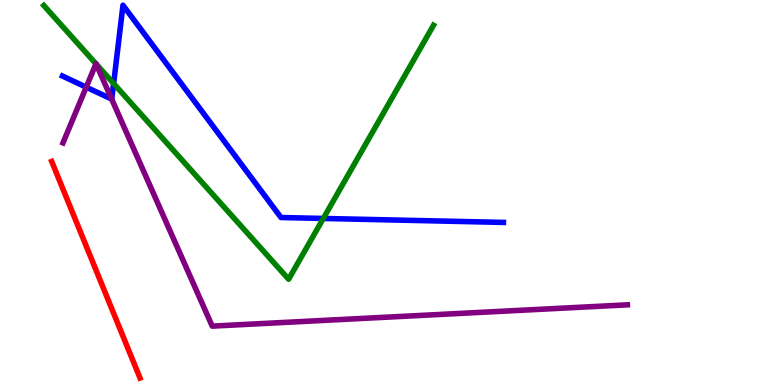[{'lines': ['blue', 'red'], 'intersections': []}, {'lines': ['green', 'red'], 'intersections': []}, {'lines': ['purple', 'red'], 'intersections': []}, {'lines': ['blue', 'green'], 'intersections': [{'x': 1.47, 'y': 7.83}, {'x': 4.17, 'y': 4.33}]}, {'lines': ['blue', 'purple'], 'intersections': [{'x': 1.11, 'y': 7.74}, {'x': 1.44, 'y': 7.43}]}, {'lines': ['green', 'purple'], 'intersections': [{'x': 1.24, 'y': 8.34}, {'x': 1.24, 'y': 8.34}]}]